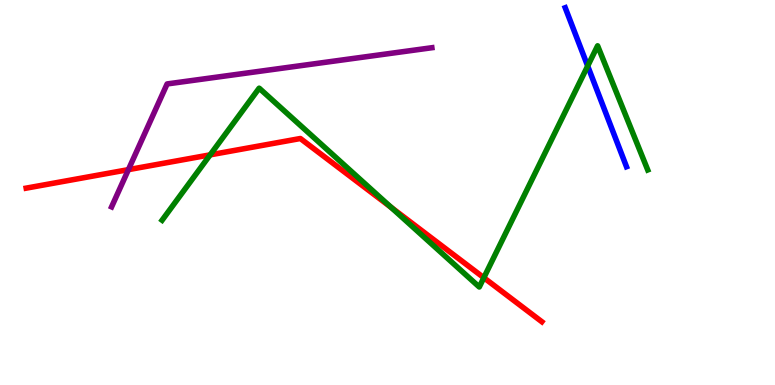[{'lines': ['blue', 'red'], 'intersections': []}, {'lines': ['green', 'red'], 'intersections': [{'x': 2.71, 'y': 5.98}, {'x': 5.05, 'y': 4.61}, {'x': 6.24, 'y': 2.79}]}, {'lines': ['purple', 'red'], 'intersections': [{'x': 1.66, 'y': 5.59}]}, {'lines': ['blue', 'green'], 'intersections': [{'x': 7.58, 'y': 8.29}]}, {'lines': ['blue', 'purple'], 'intersections': []}, {'lines': ['green', 'purple'], 'intersections': []}]